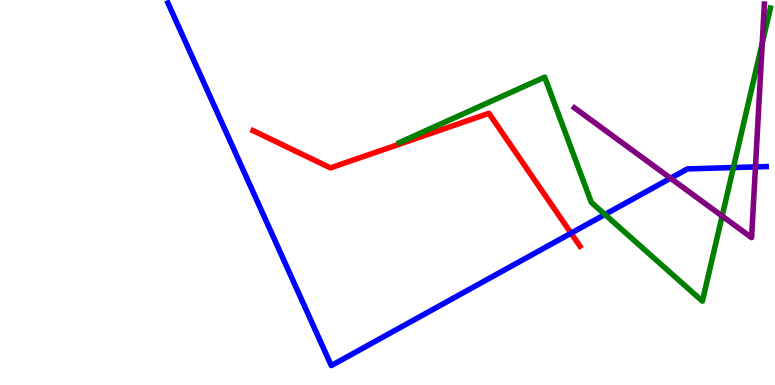[{'lines': ['blue', 'red'], 'intersections': [{'x': 7.37, 'y': 3.94}]}, {'lines': ['green', 'red'], 'intersections': []}, {'lines': ['purple', 'red'], 'intersections': []}, {'lines': ['blue', 'green'], 'intersections': [{'x': 7.81, 'y': 4.43}, {'x': 9.46, 'y': 5.65}]}, {'lines': ['blue', 'purple'], 'intersections': [{'x': 8.65, 'y': 5.37}, {'x': 9.75, 'y': 5.66}]}, {'lines': ['green', 'purple'], 'intersections': [{'x': 9.32, 'y': 4.39}, {'x': 9.84, 'y': 8.88}]}]